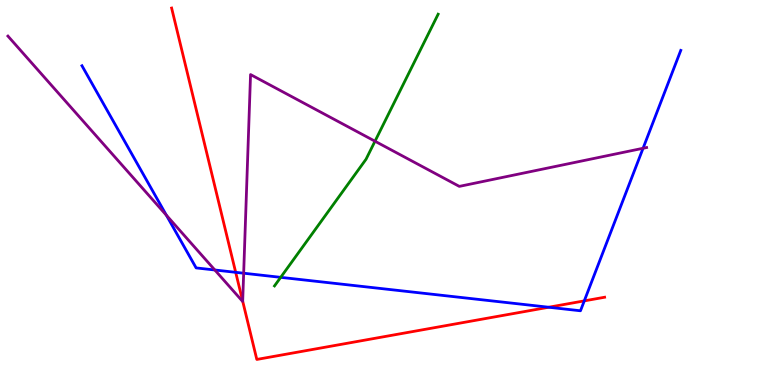[{'lines': ['blue', 'red'], 'intersections': [{'x': 3.04, 'y': 2.93}, {'x': 7.08, 'y': 2.02}, {'x': 7.54, 'y': 2.19}]}, {'lines': ['green', 'red'], 'intersections': []}, {'lines': ['purple', 'red'], 'intersections': [{'x': 3.13, 'y': 2.18}]}, {'lines': ['blue', 'green'], 'intersections': [{'x': 3.62, 'y': 2.8}]}, {'lines': ['blue', 'purple'], 'intersections': [{'x': 2.15, 'y': 4.41}, {'x': 2.77, 'y': 2.99}, {'x': 3.14, 'y': 2.9}, {'x': 8.3, 'y': 6.15}]}, {'lines': ['green', 'purple'], 'intersections': [{'x': 4.84, 'y': 6.33}]}]